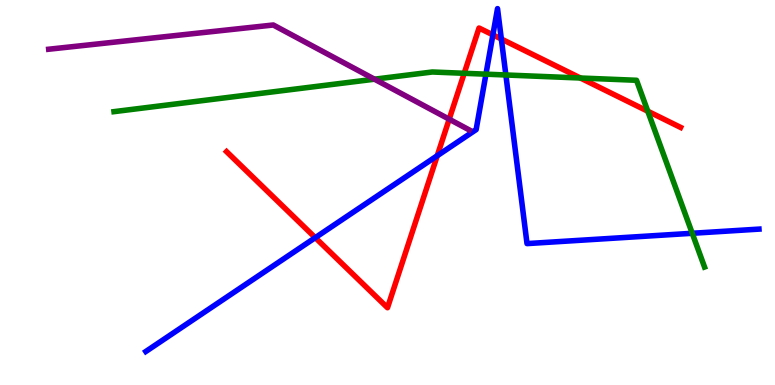[{'lines': ['blue', 'red'], 'intersections': [{'x': 4.07, 'y': 3.83}, {'x': 5.64, 'y': 5.96}, {'x': 6.36, 'y': 9.09}, {'x': 6.47, 'y': 8.99}]}, {'lines': ['green', 'red'], 'intersections': [{'x': 5.99, 'y': 8.1}, {'x': 7.49, 'y': 7.97}, {'x': 8.36, 'y': 7.11}]}, {'lines': ['purple', 'red'], 'intersections': [{'x': 5.8, 'y': 6.9}]}, {'lines': ['blue', 'green'], 'intersections': [{'x': 6.27, 'y': 8.07}, {'x': 6.53, 'y': 8.05}, {'x': 8.93, 'y': 3.94}]}, {'lines': ['blue', 'purple'], 'intersections': []}, {'lines': ['green', 'purple'], 'intersections': [{'x': 4.83, 'y': 7.94}]}]